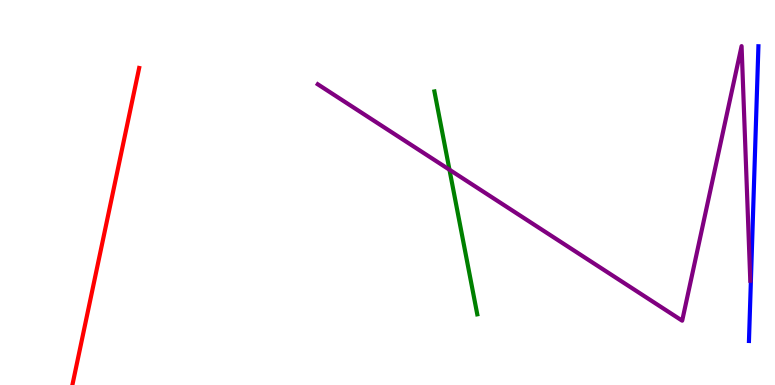[{'lines': ['blue', 'red'], 'intersections': []}, {'lines': ['green', 'red'], 'intersections': []}, {'lines': ['purple', 'red'], 'intersections': []}, {'lines': ['blue', 'green'], 'intersections': []}, {'lines': ['blue', 'purple'], 'intersections': []}, {'lines': ['green', 'purple'], 'intersections': [{'x': 5.8, 'y': 5.59}]}]